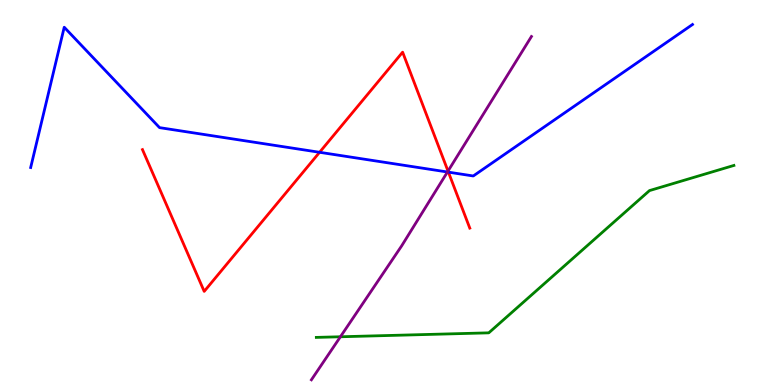[{'lines': ['blue', 'red'], 'intersections': [{'x': 4.12, 'y': 6.04}, {'x': 5.79, 'y': 5.53}]}, {'lines': ['green', 'red'], 'intersections': []}, {'lines': ['purple', 'red'], 'intersections': [{'x': 5.78, 'y': 5.56}]}, {'lines': ['blue', 'green'], 'intersections': []}, {'lines': ['blue', 'purple'], 'intersections': [{'x': 5.77, 'y': 5.53}]}, {'lines': ['green', 'purple'], 'intersections': [{'x': 4.39, 'y': 1.25}]}]